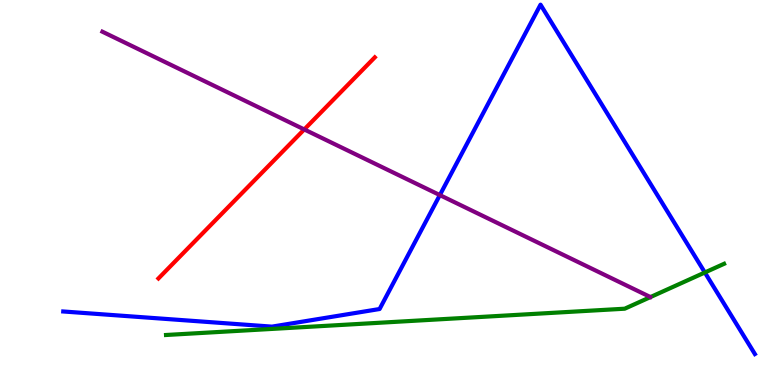[{'lines': ['blue', 'red'], 'intersections': []}, {'lines': ['green', 'red'], 'intersections': []}, {'lines': ['purple', 'red'], 'intersections': [{'x': 3.93, 'y': 6.64}]}, {'lines': ['blue', 'green'], 'intersections': [{'x': 9.09, 'y': 2.92}]}, {'lines': ['blue', 'purple'], 'intersections': [{'x': 5.68, 'y': 4.93}]}, {'lines': ['green', 'purple'], 'intersections': []}]